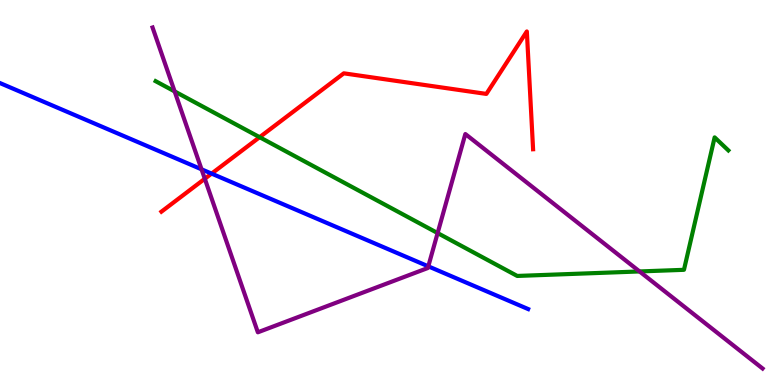[{'lines': ['blue', 'red'], 'intersections': [{'x': 2.73, 'y': 5.49}]}, {'lines': ['green', 'red'], 'intersections': [{'x': 3.35, 'y': 6.44}]}, {'lines': ['purple', 'red'], 'intersections': [{'x': 2.64, 'y': 5.36}]}, {'lines': ['blue', 'green'], 'intersections': []}, {'lines': ['blue', 'purple'], 'intersections': [{'x': 2.6, 'y': 5.6}, {'x': 5.53, 'y': 3.08}]}, {'lines': ['green', 'purple'], 'intersections': [{'x': 2.25, 'y': 7.63}, {'x': 5.65, 'y': 3.95}, {'x': 8.25, 'y': 2.95}]}]